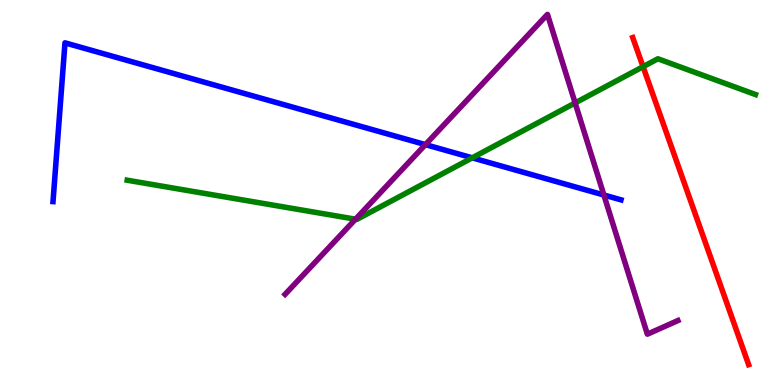[{'lines': ['blue', 'red'], 'intersections': []}, {'lines': ['green', 'red'], 'intersections': [{'x': 8.3, 'y': 8.27}]}, {'lines': ['purple', 'red'], 'intersections': []}, {'lines': ['blue', 'green'], 'intersections': [{'x': 6.09, 'y': 5.9}]}, {'lines': ['blue', 'purple'], 'intersections': [{'x': 5.49, 'y': 6.24}, {'x': 7.79, 'y': 4.93}]}, {'lines': ['green', 'purple'], 'intersections': [{'x': 4.59, 'y': 4.31}, {'x': 7.42, 'y': 7.33}]}]